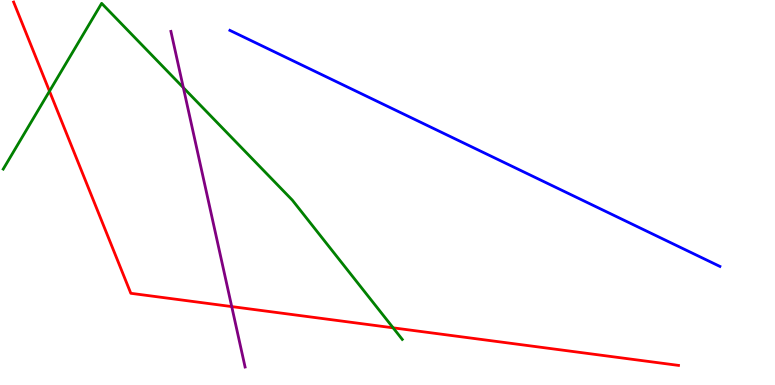[{'lines': ['blue', 'red'], 'intersections': []}, {'lines': ['green', 'red'], 'intersections': [{'x': 0.639, 'y': 7.63}, {'x': 5.07, 'y': 1.48}]}, {'lines': ['purple', 'red'], 'intersections': [{'x': 2.99, 'y': 2.04}]}, {'lines': ['blue', 'green'], 'intersections': []}, {'lines': ['blue', 'purple'], 'intersections': []}, {'lines': ['green', 'purple'], 'intersections': [{'x': 2.37, 'y': 7.72}]}]